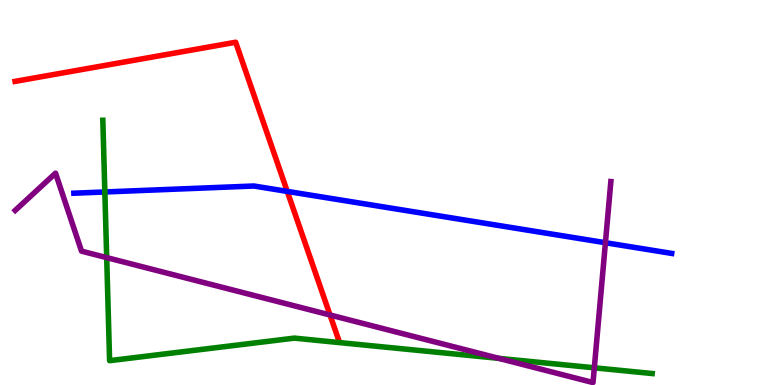[{'lines': ['blue', 'red'], 'intersections': [{'x': 3.71, 'y': 5.03}]}, {'lines': ['green', 'red'], 'intersections': []}, {'lines': ['purple', 'red'], 'intersections': [{'x': 4.26, 'y': 1.82}]}, {'lines': ['blue', 'green'], 'intersections': [{'x': 1.35, 'y': 5.01}]}, {'lines': ['blue', 'purple'], 'intersections': [{'x': 7.81, 'y': 3.7}]}, {'lines': ['green', 'purple'], 'intersections': [{'x': 1.38, 'y': 3.31}, {'x': 6.44, 'y': 0.692}, {'x': 7.67, 'y': 0.447}]}]